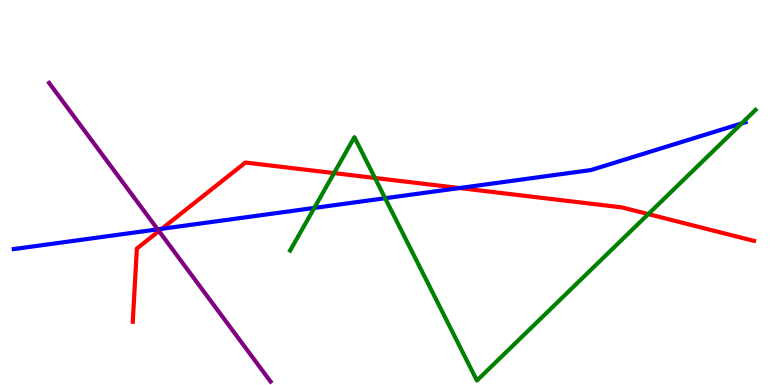[{'lines': ['blue', 'red'], 'intersections': [{'x': 2.09, 'y': 4.06}, {'x': 5.93, 'y': 5.12}]}, {'lines': ['green', 'red'], 'intersections': [{'x': 4.31, 'y': 5.5}, {'x': 4.84, 'y': 5.38}, {'x': 8.36, 'y': 4.44}]}, {'lines': ['purple', 'red'], 'intersections': [{'x': 2.05, 'y': 4.0}]}, {'lines': ['blue', 'green'], 'intersections': [{'x': 4.06, 'y': 4.6}, {'x': 4.97, 'y': 4.85}, {'x': 9.57, 'y': 6.79}]}, {'lines': ['blue', 'purple'], 'intersections': [{'x': 2.03, 'y': 4.04}]}, {'lines': ['green', 'purple'], 'intersections': []}]